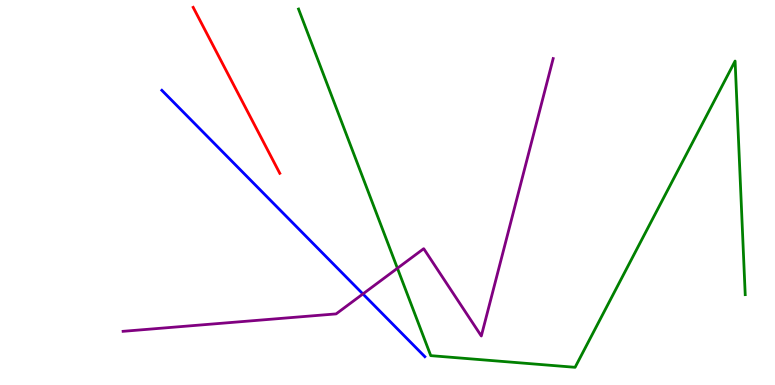[{'lines': ['blue', 'red'], 'intersections': []}, {'lines': ['green', 'red'], 'intersections': []}, {'lines': ['purple', 'red'], 'intersections': []}, {'lines': ['blue', 'green'], 'intersections': []}, {'lines': ['blue', 'purple'], 'intersections': [{'x': 4.68, 'y': 2.37}]}, {'lines': ['green', 'purple'], 'intersections': [{'x': 5.13, 'y': 3.03}]}]